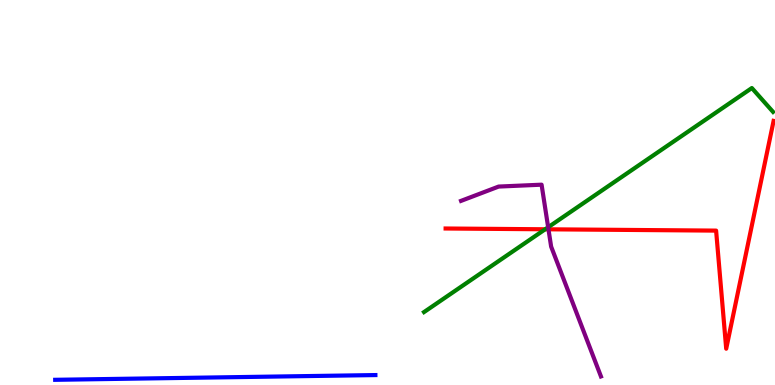[{'lines': ['blue', 'red'], 'intersections': []}, {'lines': ['green', 'red'], 'intersections': [{'x': 7.03, 'y': 4.04}]}, {'lines': ['purple', 'red'], 'intersections': [{'x': 7.08, 'y': 4.04}]}, {'lines': ['blue', 'green'], 'intersections': []}, {'lines': ['blue', 'purple'], 'intersections': []}, {'lines': ['green', 'purple'], 'intersections': [{'x': 7.07, 'y': 4.1}]}]